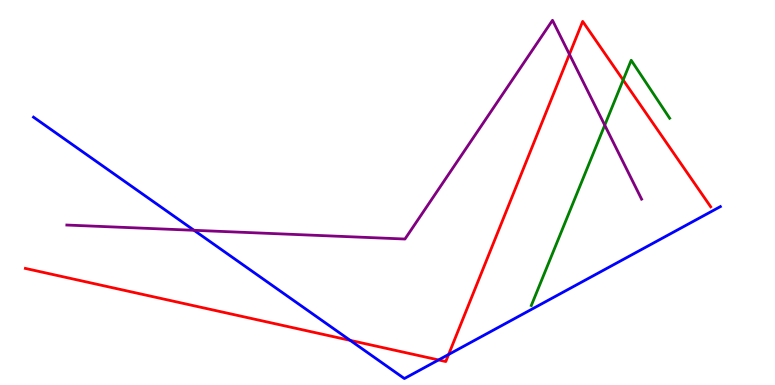[{'lines': ['blue', 'red'], 'intersections': [{'x': 4.52, 'y': 1.16}, {'x': 5.66, 'y': 0.651}, {'x': 5.79, 'y': 0.793}]}, {'lines': ['green', 'red'], 'intersections': [{'x': 8.04, 'y': 7.92}]}, {'lines': ['purple', 'red'], 'intersections': [{'x': 7.35, 'y': 8.59}]}, {'lines': ['blue', 'green'], 'intersections': []}, {'lines': ['blue', 'purple'], 'intersections': [{'x': 2.5, 'y': 4.02}]}, {'lines': ['green', 'purple'], 'intersections': [{'x': 7.8, 'y': 6.75}]}]